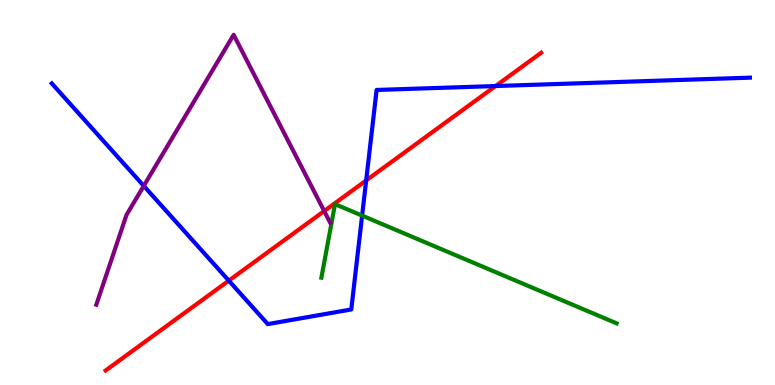[{'lines': ['blue', 'red'], 'intersections': [{'x': 2.95, 'y': 2.71}, {'x': 4.72, 'y': 5.31}, {'x': 6.39, 'y': 7.77}]}, {'lines': ['green', 'red'], 'intersections': []}, {'lines': ['purple', 'red'], 'intersections': [{'x': 4.18, 'y': 4.52}]}, {'lines': ['blue', 'green'], 'intersections': [{'x': 4.67, 'y': 4.4}]}, {'lines': ['blue', 'purple'], 'intersections': [{'x': 1.85, 'y': 5.17}]}, {'lines': ['green', 'purple'], 'intersections': []}]